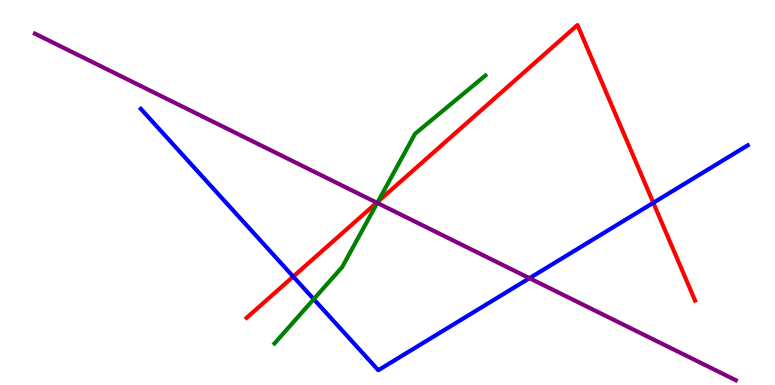[{'lines': ['blue', 'red'], 'intersections': [{'x': 3.78, 'y': 2.82}, {'x': 8.43, 'y': 4.73}]}, {'lines': ['green', 'red'], 'intersections': [{'x': 4.88, 'y': 4.76}]}, {'lines': ['purple', 'red'], 'intersections': [{'x': 4.86, 'y': 4.74}]}, {'lines': ['blue', 'green'], 'intersections': [{'x': 4.05, 'y': 2.23}]}, {'lines': ['blue', 'purple'], 'intersections': [{'x': 6.83, 'y': 2.77}]}, {'lines': ['green', 'purple'], 'intersections': [{'x': 4.87, 'y': 4.73}]}]